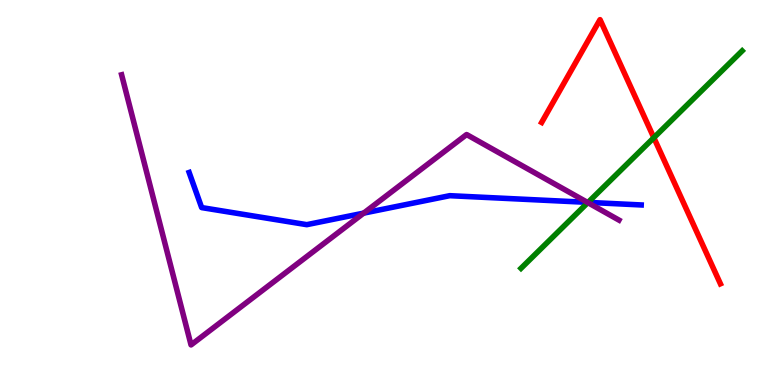[{'lines': ['blue', 'red'], 'intersections': []}, {'lines': ['green', 'red'], 'intersections': [{'x': 8.44, 'y': 6.42}]}, {'lines': ['purple', 'red'], 'intersections': []}, {'lines': ['blue', 'green'], 'intersections': [{'x': 7.59, 'y': 4.74}]}, {'lines': ['blue', 'purple'], 'intersections': [{'x': 4.69, 'y': 4.46}, {'x': 7.58, 'y': 4.74}]}, {'lines': ['green', 'purple'], 'intersections': [{'x': 7.58, 'y': 4.74}]}]